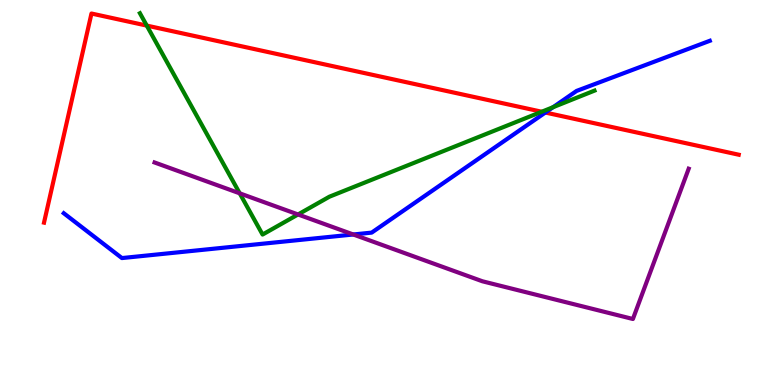[{'lines': ['blue', 'red'], 'intersections': [{'x': 7.04, 'y': 7.08}]}, {'lines': ['green', 'red'], 'intersections': [{'x': 1.89, 'y': 9.34}, {'x': 6.99, 'y': 7.1}]}, {'lines': ['purple', 'red'], 'intersections': []}, {'lines': ['blue', 'green'], 'intersections': [{'x': 7.14, 'y': 7.22}]}, {'lines': ['blue', 'purple'], 'intersections': [{'x': 4.56, 'y': 3.91}]}, {'lines': ['green', 'purple'], 'intersections': [{'x': 3.09, 'y': 4.98}, {'x': 3.85, 'y': 4.43}]}]